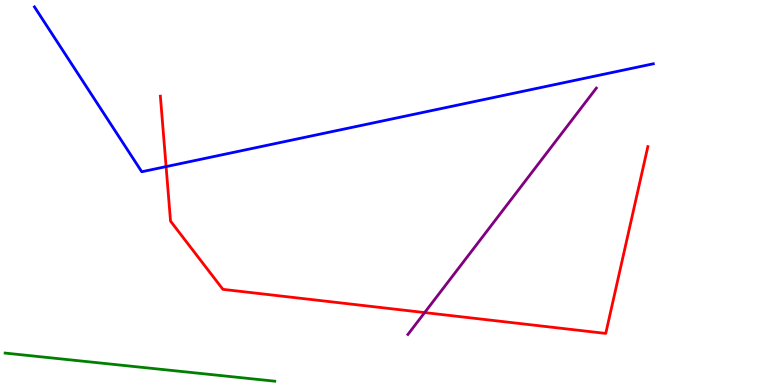[{'lines': ['blue', 'red'], 'intersections': [{'x': 2.14, 'y': 5.67}]}, {'lines': ['green', 'red'], 'intersections': []}, {'lines': ['purple', 'red'], 'intersections': [{'x': 5.48, 'y': 1.88}]}, {'lines': ['blue', 'green'], 'intersections': []}, {'lines': ['blue', 'purple'], 'intersections': []}, {'lines': ['green', 'purple'], 'intersections': []}]